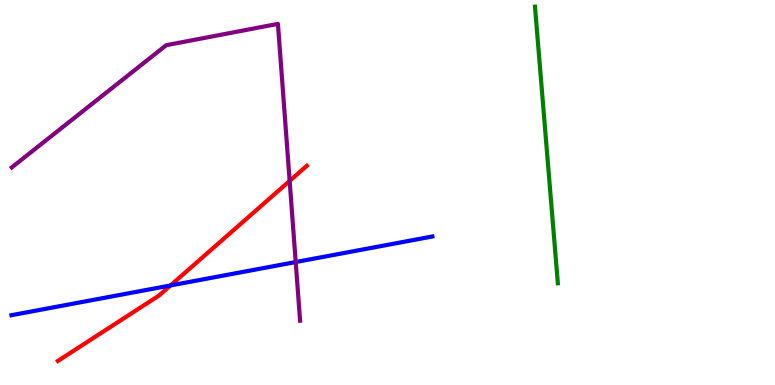[{'lines': ['blue', 'red'], 'intersections': [{'x': 2.2, 'y': 2.59}]}, {'lines': ['green', 'red'], 'intersections': []}, {'lines': ['purple', 'red'], 'intersections': [{'x': 3.74, 'y': 5.3}]}, {'lines': ['blue', 'green'], 'intersections': []}, {'lines': ['blue', 'purple'], 'intersections': [{'x': 3.82, 'y': 3.19}]}, {'lines': ['green', 'purple'], 'intersections': []}]